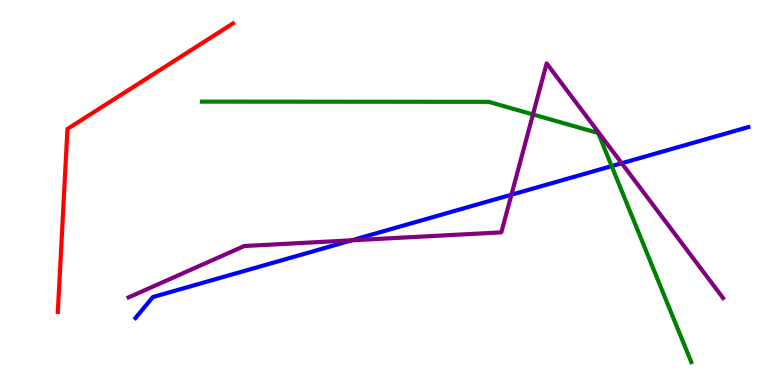[{'lines': ['blue', 'red'], 'intersections': []}, {'lines': ['green', 'red'], 'intersections': []}, {'lines': ['purple', 'red'], 'intersections': []}, {'lines': ['blue', 'green'], 'intersections': [{'x': 7.89, 'y': 5.69}]}, {'lines': ['blue', 'purple'], 'intersections': [{'x': 4.54, 'y': 3.76}, {'x': 6.6, 'y': 4.94}, {'x': 8.02, 'y': 5.76}]}, {'lines': ['green', 'purple'], 'intersections': [{'x': 6.88, 'y': 7.03}]}]